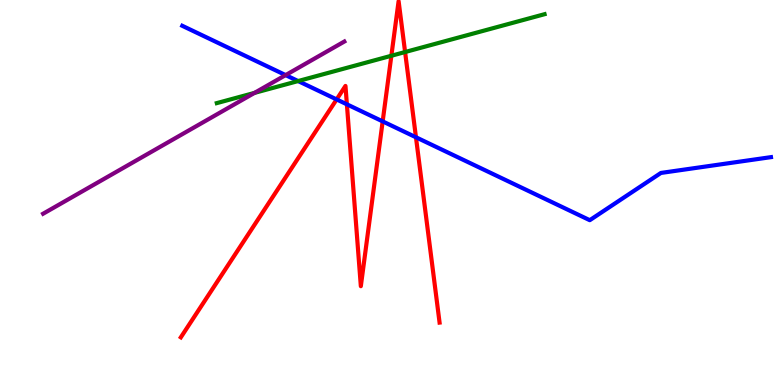[{'lines': ['blue', 'red'], 'intersections': [{'x': 4.34, 'y': 7.42}, {'x': 4.48, 'y': 7.29}, {'x': 4.94, 'y': 6.85}, {'x': 5.37, 'y': 6.43}]}, {'lines': ['green', 'red'], 'intersections': [{'x': 5.05, 'y': 8.55}, {'x': 5.23, 'y': 8.65}]}, {'lines': ['purple', 'red'], 'intersections': []}, {'lines': ['blue', 'green'], 'intersections': [{'x': 3.85, 'y': 7.89}]}, {'lines': ['blue', 'purple'], 'intersections': [{'x': 3.69, 'y': 8.05}]}, {'lines': ['green', 'purple'], 'intersections': [{'x': 3.28, 'y': 7.59}]}]